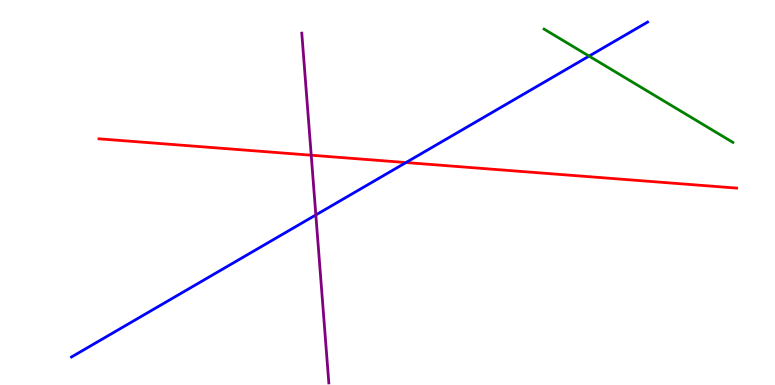[{'lines': ['blue', 'red'], 'intersections': [{'x': 5.24, 'y': 5.78}]}, {'lines': ['green', 'red'], 'intersections': []}, {'lines': ['purple', 'red'], 'intersections': [{'x': 4.02, 'y': 5.97}]}, {'lines': ['blue', 'green'], 'intersections': [{'x': 7.6, 'y': 8.54}]}, {'lines': ['blue', 'purple'], 'intersections': [{'x': 4.08, 'y': 4.42}]}, {'lines': ['green', 'purple'], 'intersections': []}]